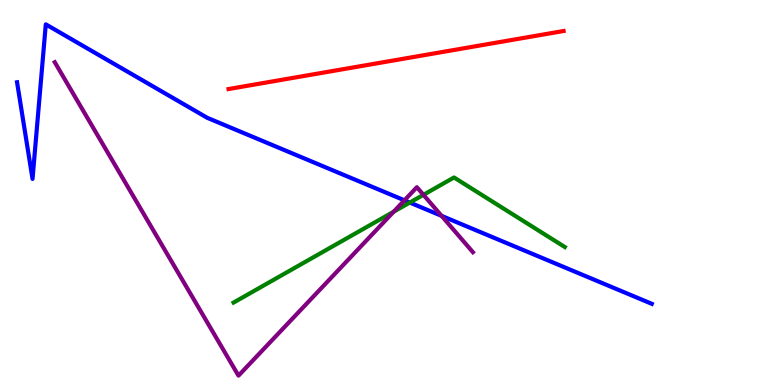[{'lines': ['blue', 'red'], 'intersections': []}, {'lines': ['green', 'red'], 'intersections': []}, {'lines': ['purple', 'red'], 'intersections': []}, {'lines': ['blue', 'green'], 'intersections': [{'x': 5.29, 'y': 4.74}]}, {'lines': ['blue', 'purple'], 'intersections': [{'x': 5.22, 'y': 4.8}, {'x': 5.7, 'y': 4.39}]}, {'lines': ['green', 'purple'], 'intersections': [{'x': 5.08, 'y': 4.5}, {'x': 5.46, 'y': 4.94}]}]